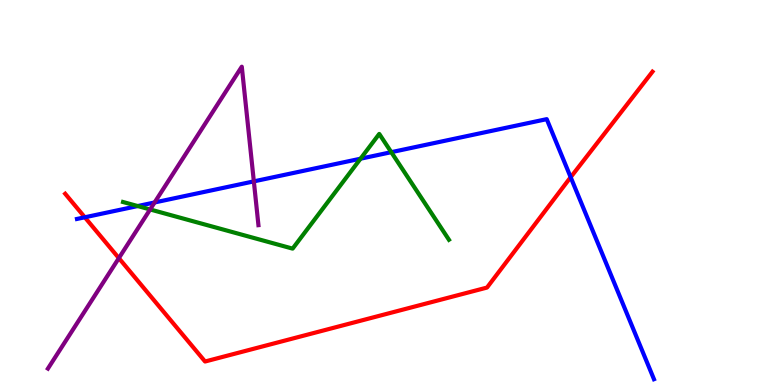[{'lines': ['blue', 'red'], 'intersections': [{'x': 1.09, 'y': 4.36}, {'x': 7.36, 'y': 5.4}]}, {'lines': ['green', 'red'], 'intersections': []}, {'lines': ['purple', 'red'], 'intersections': [{'x': 1.53, 'y': 3.3}]}, {'lines': ['blue', 'green'], 'intersections': [{'x': 1.78, 'y': 4.65}, {'x': 4.65, 'y': 5.88}, {'x': 5.05, 'y': 6.05}]}, {'lines': ['blue', 'purple'], 'intersections': [{'x': 1.99, 'y': 4.74}, {'x': 3.28, 'y': 5.29}]}, {'lines': ['green', 'purple'], 'intersections': [{'x': 1.94, 'y': 4.56}]}]